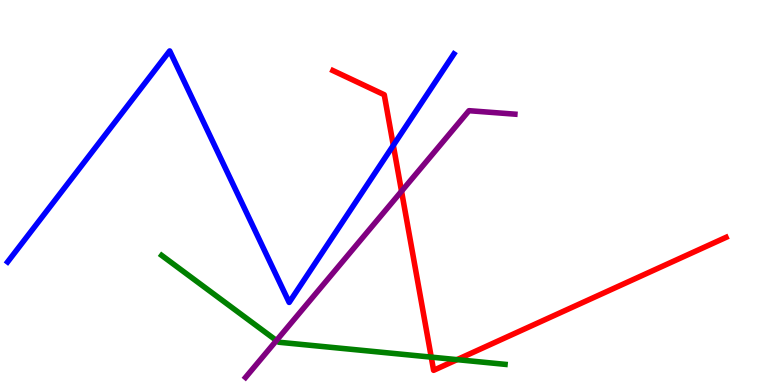[{'lines': ['blue', 'red'], 'intersections': [{'x': 5.08, 'y': 6.22}]}, {'lines': ['green', 'red'], 'intersections': [{'x': 5.56, 'y': 0.724}, {'x': 5.9, 'y': 0.659}]}, {'lines': ['purple', 'red'], 'intersections': [{'x': 5.18, 'y': 5.03}]}, {'lines': ['blue', 'green'], 'intersections': []}, {'lines': ['blue', 'purple'], 'intersections': []}, {'lines': ['green', 'purple'], 'intersections': [{'x': 3.57, 'y': 1.16}]}]